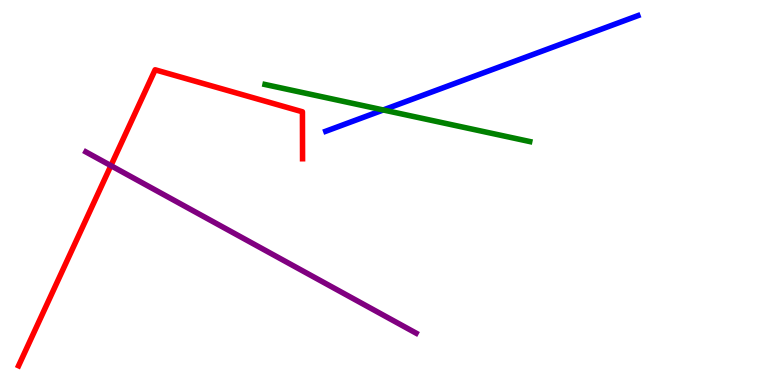[{'lines': ['blue', 'red'], 'intersections': []}, {'lines': ['green', 'red'], 'intersections': []}, {'lines': ['purple', 'red'], 'intersections': [{'x': 1.43, 'y': 5.7}]}, {'lines': ['blue', 'green'], 'intersections': [{'x': 4.94, 'y': 7.14}]}, {'lines': ['blue', 'purple'], 'intersections': []}, {'lines': ['green', 'purple'], 'intersections': []}]